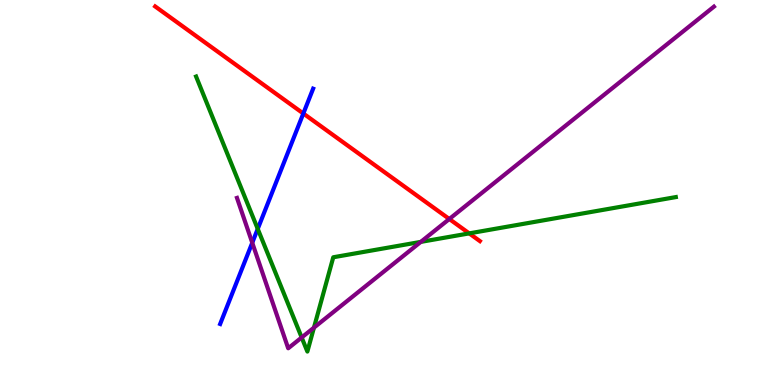[{'lines': ['blue', 'red'], 'intersections': [{'x': 3.91, 'y': 7.05}]}, {'lines': ['green', 'red'], 'intersections': [{'x': 6.05, 'y': 3.94}]}, {'lines': ['purple', 'red'], 'intersections': [{'x': 5.8, 'y': 4.31}]}, {'lines': ['blue', 'green'], 'intersections': [{'x': 3.33, 'y': 4.05}]}, {'lines': ['blue', 'purple'], 'intersections': [{'x': 3.25, 'y': 3.69}]}, {'lines': ['green', 'purple'], 'intersections': [{'x': 3.89, 'y': 1.23}, {'x': 4.05, 'y': 1.49}, {'x': 5.43, 'y': 3.72}]}]